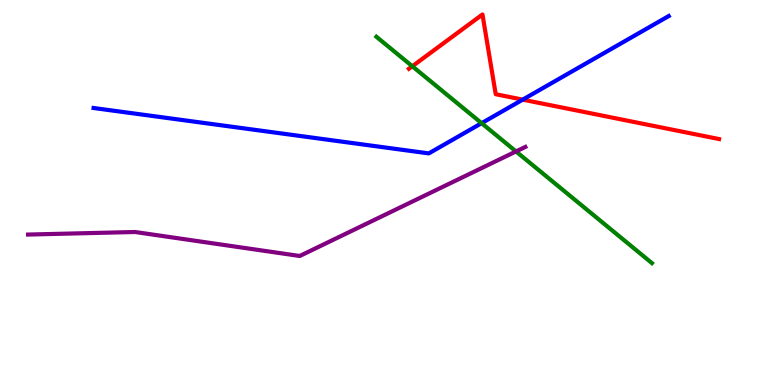[{'lines': ['blue', 'red'], 'intersections': [{'x': 6.74, 'y': 7.41}]}, {'lines': ['green', 'red'], 'intersections': [{'x': 5.32, 'y': 8.28}]}, {'lines': ['purple', 'red'], 'intersections': []}, {'lines': ['blue', 'green'], 'intersections': [{'x': 6.21, 'y': 6.8}]}, {'lines': ['blue', 'purple'], 'intersections': []}, {'lines': ['green', 'purple'], 'intersections': [{'x': 6.66, 'y': 6.07}]}]